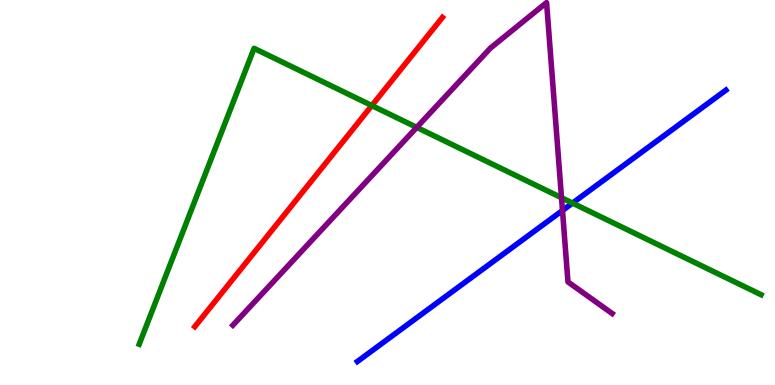[{'lines': ['blue', 'red'], 'intersections': []}, {'lines': ['green', 'red'], 'intersections': [{'x': 4.8, 'y': 7.26}]}, {'lines': ['purple', 'red'], 'intersections': []}, {'lines': ['blue', 'green'], 'intersections': [{'x': 7.39, 'y': 4.73}]}, {'lines': ['blue', 'purple'], 'intersections': [{'x': 7.26, 'y': 4.53}]}, {'lines': ['green', 'purple'], 'intersections': [{'x': 5.38, 'y': 6.69}, {'x': 7.25, 'y': 4.86}]}]